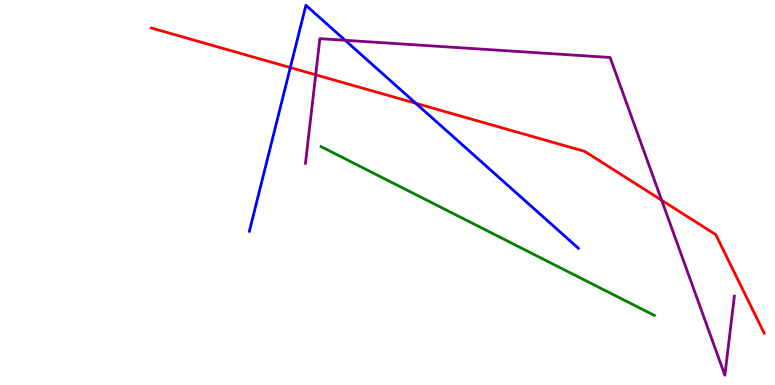[{'lines': ['blue', 'red'], 'intersections': [{'x': 3.75, 'y': 8.25}, {'x': 5.36, 'y': 7.32}]}, {'lines': ['green', 'red'], 'intersections': []}, {'lines': ['purple', 'red'], 'intersections': [{'x': 4.07, 'y': 8.06}, {'x': 8.54, 'y': 4.8}]}, {'lines': ['blue', 'green'], 'intersections': []}, {'lines': ['blue', 'purple'], 'intersections': [{'x': 4.45, 'y': 8.95}]}, {'lines': ['green', 'purple'], 'intersections': []}]